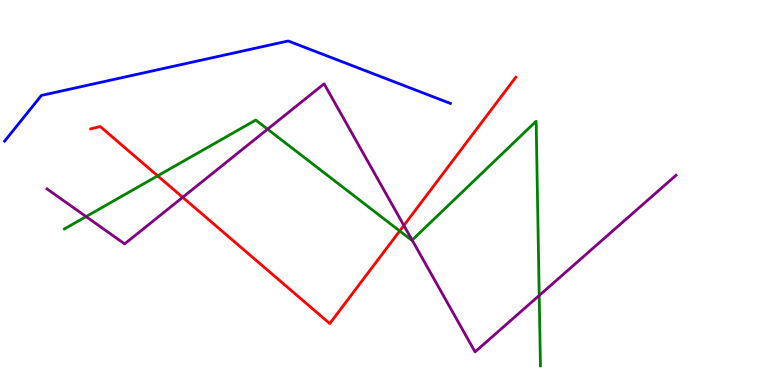[{'lines': ['blue', 'red'], 'intersections': []}, {'lines': ['green', 'red'], 'intersections': [{'x': 2.03, 'y': 5.43}, {'x': 5.16, 'y': 4.0}]}, {'lines': ['purple', 'red'], 'intersections': [{'x': 2.36, 'y': 4.87}, {'x': 5.21, 'y': 4.14}]}, {'lines': ['blue', 'green'], 'intersections': []}, {'lines': ['blue', 'purple'], 'intersections': []}, {'lines': ['green', 'purple'], 'intersections': [{'x': 1.11, 'y': 4.37}, {'x': 3.45, 'y': 6.64}, {'x': 5.32, 'y': 3.76}, {'x': 6.96, 'y': 2.32}]}]